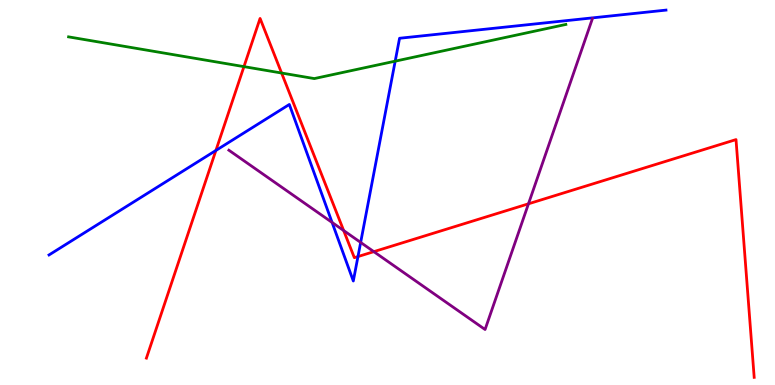[{'lines': ['blue', 'red'], 'intersections': [{'x': 2.79, 'y': 6.09}, {'x': 4.62, 'y': 3.34}]}, {'lines': ['green', 'red'], 'intersections': [{'x': 3.15, 'y': 8.27}, {'x': 3.63, 'y': 8.1}]}, {'lines': ['purple', 'red'], 'intersections': [{'x': 4.43, 'y': 4.01}, {'x': 4.82, 'y': 3.46}, {'x': 6.82, 'y': 4.71}]}, {'lines': ['blue', 'green'], 'intersections': [{'x': 5.1, 'y': 8.41}]}, {'lines': ['blue', 'purple'], 'intersections': [{'x': 4.28, 'y': 4.22}, {'x': 4.65, 'y': 3.7}]}, {'lines': ['green', 'purple'], 'intersections': []}]